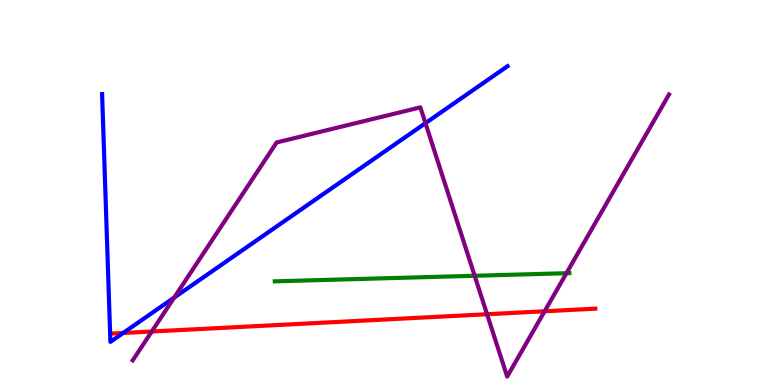[{'lines': ['blue', 'red'], 'intersections': [{'x': 1.59, 'y': 1.35}]}, {'lines': ['green', 'red'], 'intersections': []}, {'lines': ['purple', 'red'], 'intersections': [{'x': 1.96, 'y': 1.39}, {'x': 6.28, 'y': 1.84}, {'x': 7.03, 'y': 1.91}]}, {'lines': ['blue', 'green'], 'intersections': []}, {'lines': ['blue', 'purple'], 'intersections': [{'x': 2.25, 'y': 2.27}, {'x': 5.49, 'y': 6.8}]}, {'lines': ['green', 'purple'], 'intersections': [{'x': 6.12, 'y': 2.84}, {'x': 7.31, 'y': 2.9}]}]